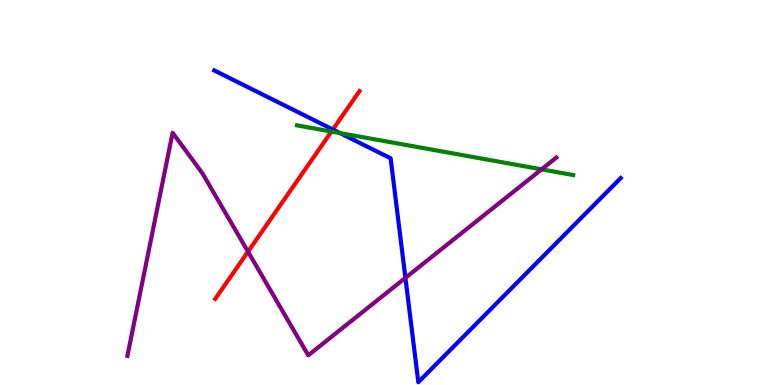[{'lines': ['blue', 'red'], 'intersections': [{'x': 4.29, 'y': 6.64}]}, {'lines': ['green', 'red'], 'intersections': [{'x': 4.28, 'y': 6.58}]}, {'lines': ['purple', 'red'], 'intersections': [{'x': 3.2, 'y': 3.46}]}, {'lines': ['blue', 'green'], 'intersections': [{'x': 4.39, 'y': 6.54}]}, {'lines': ['blue', 'purple'], 'intersections': [{'x': 5.23, 'y': 2.78}]}, {'lines': ['green', 'purple'], 'intersections': [{'x': 6.99, 'y': 5.6}]}]